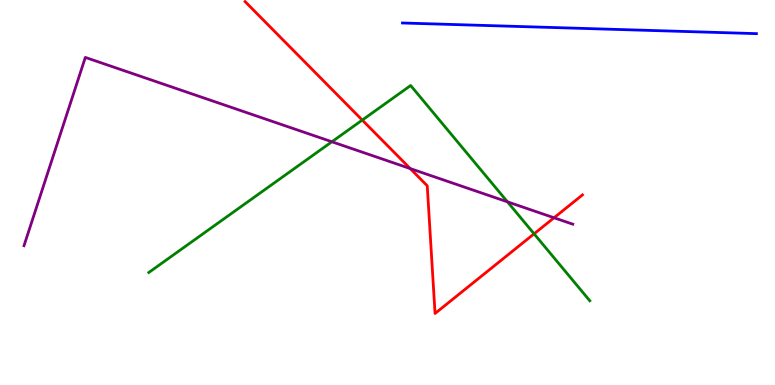[{'lines': ['blue', 'red'], 'intersections': []}, {'lines': ['green', 'red'], 'intersections': [{'x': 4.67, 'y': 6.88}, {'x': 6.89, 'y': 3.93}]}, {'lines': ['purple', 'red'], 'intersections': [{'x': 5.29, 'y': 5.62}, {'x': 7.15, 'y': 4.34}]}, {'lines': ['blue', 'green'], 'intersections': []}, {'lines': ['blue', 'purple'], 'intersections': []}, {'lines': ['green', 'purple'], 'intersections': [{'x': 4.28, 'y': 6.32}, {'x': 6.55, 'y': 4.76}]}]